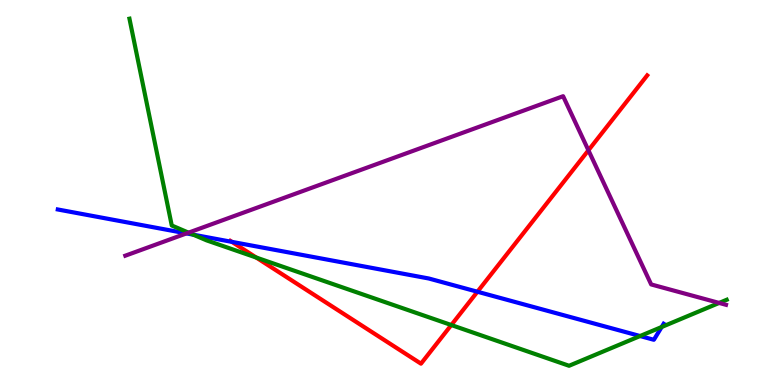[{'lines': ['blue', 'red'], 'intersections': [{'x': 2.99, 'y': 3.72}, {'x': 6.16, 'y': 2.42}]}, {'lines': ['green', 'red'], 'intersections': [{'x': 3.31, 'y': 3.31}, {'x': 5.82, 'y': 1.56}]}, {'lines': ['purple', 'red'], 'intersections': [{'x': 7.59, 'y': 6.1}]}, {'lines': ['blue', 'green'], 'intersections': [{'x': 2.49, 'y': 3.9}, {'x': 8.26, 'y': 1.27}, {'x': 8.54, 'y': 1.51}]}, {'lines': ['blue', 'purple'], 'intersections': [{'x': 2.41, 'y': 3.94}]}, {'lines': ['green', 'purple'], 'intersections': [{'x': 2.43, 'y': 3.96}, {'x': 9.28, 'y': 2.13}]}]